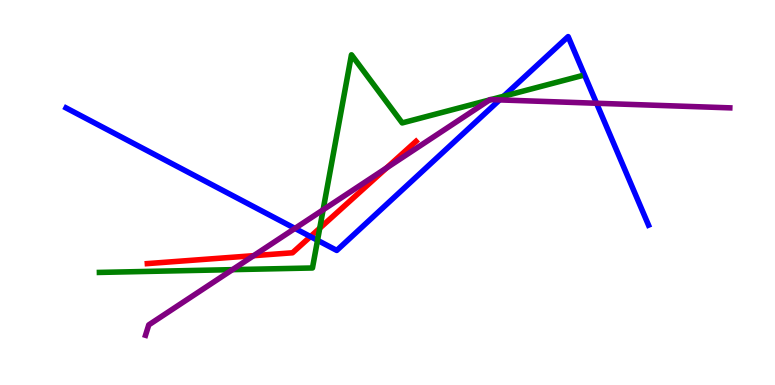[{'lines': ['blue', 'red'], 'intersections': [{'x': 4.01, 'y': 3.86}]}, {'lines': ['green', 'red'], 'intersections': [{'x': 4.13, 'y': 4.07}]}, {'lines': ['purple', 'red'], 'intersections': [{'x': 3.27, 'y': 3.36}, {'x': 4.99, 'y': 5.64}]}, {'lines': ['blue', 'green'], 'intersections': [{'x': 4.1, 'y': 3.76}, {'x': 6.5, 'y': 7.5}]}, {'lines': ['blue', 'purple'], 'intersections': [{'x': 3.81, 'y': 4.07}, {'x': 6.45, 'y': 7.4}, {'x': 7.7, 'y': 7.32}]}, {'lines': ['green', 'purple'], 'intersections': [{'x': 3.0, 'y': 3.0}, {'x': 4.17, 'y': 4.55}, {'x': 6.32, 'y': 7.4}, {'x': 6.33, 'y': 7.41}]}]